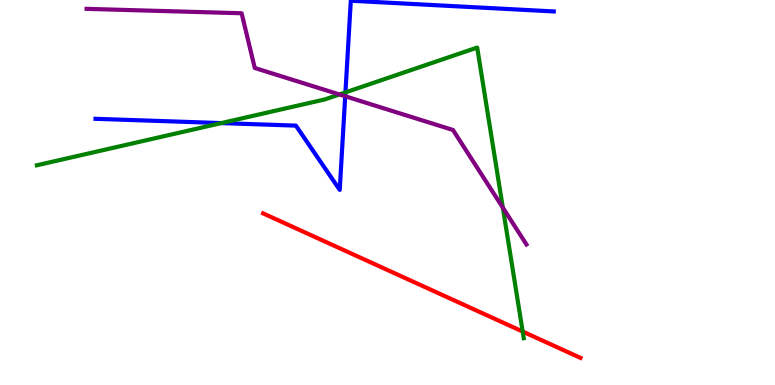[{'lines': ['blue', 'red'], 'intersections': []}, {'lines': ['green', 'red'], 'intersections': [{'x': 6.74, 'y': 1.39}]}, {'lines': ['purple', 'red'], 'intersections': []}, {'lines': ['blue', 'green'], 'intersections': [{'x': 2.86, 'y': 6.8}, {'x': 4.46, 'y': 7.6}]}, {'lines': ['blue', 'purple'], 'intersections': [{'x': 4.45, 'y': 7.5}]}, {'lines': ['green', 'purple'], 'intersections': [{'x': 4.38, 'y': 7.55}, {'x': 6.49, 'y': 4.61}]}]